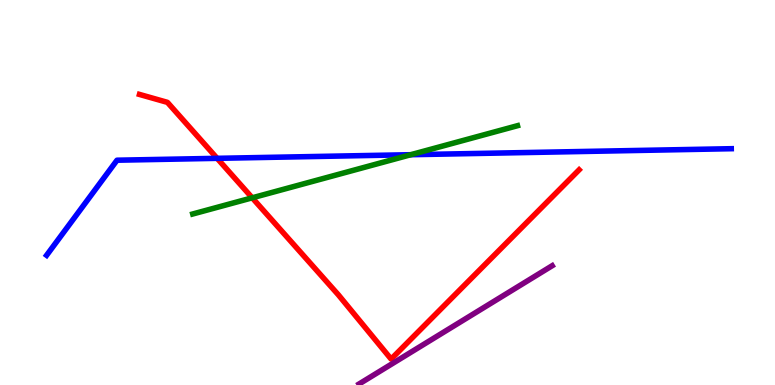[{'lines': ['blue', 'red'], 'intersections': [{'x': 2.8, 'y': 5.89}]}, {'lines': ['green', 'red'], 'intersections': [{'x': 3.25, 'y': 4.86}]}, {'lines': ['purple', 'red'], 'intersections': []}, {'lines': ['blue', 'green'], 'intersections': [{'x': 5.3, 'y': 5.98}]}, {'lines': ['blue', 'purple'], 'intersections': []}, {'lines': ['green', 'purple'], 'intersections': []}]